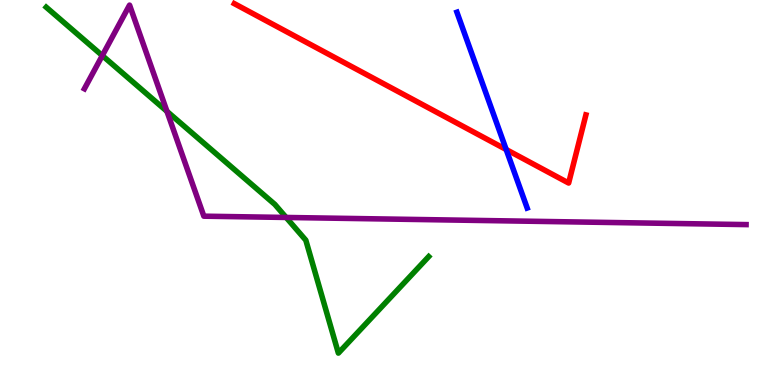[{'lines': ['blue', 'red'], 'intersections': [{'x': 6.53, 'y': 6.12}]}, {'lines': ['green', 'red'], 'intersections': []}, {'lines': ['purple', 'red'], 'intersections': []}, {'lines': ['blue', 'green'], 'intersections': []}, {'lines': ['blue', 'purple'], 'intersections': []}, {'lines': ['green', 'purple'], 'intersections': [{'x': 1.32, 'y': 8.56}, {'x': 2.15, 'y': 7.11}, {'x': 3.69, 'y': 4.35}]}]